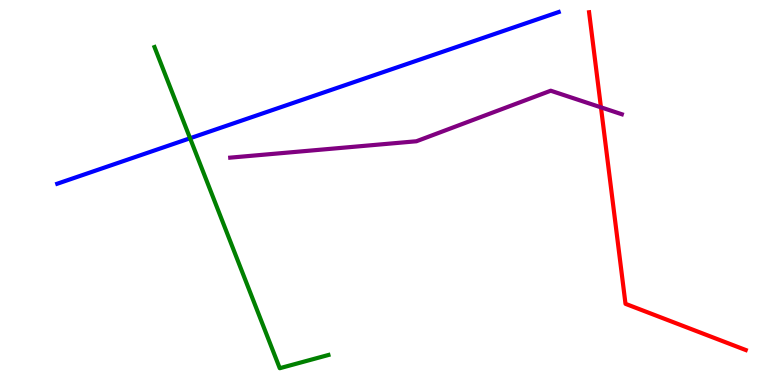[{'lines': ['blue', 'red'], 'intersections': []}, {'lines': ['green', 'red'], 'intersections': []}, {'lines': ['purple', 'red'], 'intersections': [{'x': 7.75, 'y': 7.21}]}, {'lines': ['blue', 'green'], 'intersections': [{'x': 2.45, 'y': 6.41}]}, {'lines': ['blue', 'purple'], 'intersections': []}, {'lines': ['green', 'purple'], 'intersections': []}]